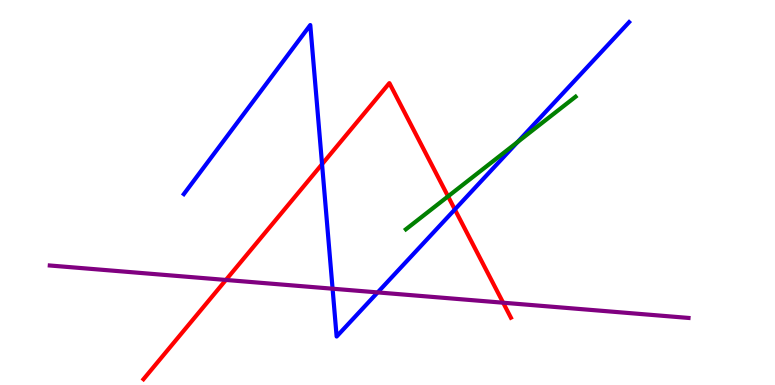[{'lines': ['blue', 'red'], 'intersections': [{'x': 4.16, 'y': 5.74}, {'x': 5.87, 'y': 4.56}]}, {'lines': ['green', 'red'], 'intersections': [{'x': 5.78, 'y': 4.9}]}, {'lines': ['purple', 'red'], 'intersections': [{'x': 2.91, 'y': 2.73}, {'x': 6.49, 'y': 2.14}]}, {'lines': ['blue', 'green'], 'intersections': [{'x': 6.68, 'y': 6.31}]}, {'lines': ['blue', 'purple'], 'intersections': [{'x': 4.29, 'y': 2.5}, {'x': 4.87, 'y': 2.4}]}, {'lines': ['green', 'purple'], 'intersections': []}]